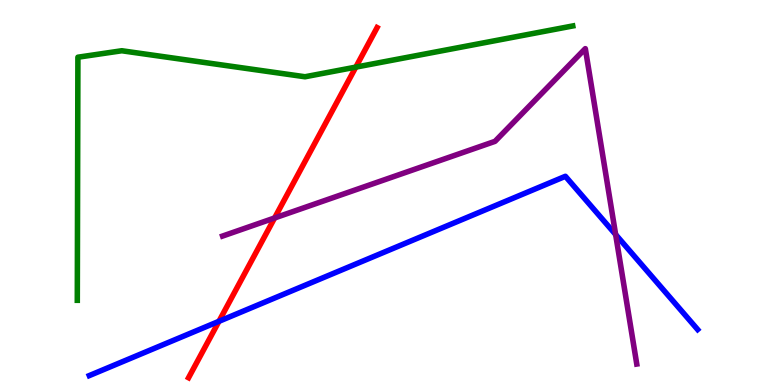[{'lines': ['blue', 'red'], 'intersections': [{'x': 2.83, 'y': 1.65}]}, {'lines': ['green', 'red'], 'intersections': [{'x': 4.59, 'y': 8.26}]}, {'lines': ['purple', 'red'], 'intersections': [{'x': 3.54, 'y': 4.34}]}, {'lines': ['blue', 'green'], 'intersections': []}, {'lines': ['blue', 'purple'], 'intersections': [{'x': 7.94, 'y': 3.91}]}, {'lines': ['green', 'purple'], 'intersections': []}]